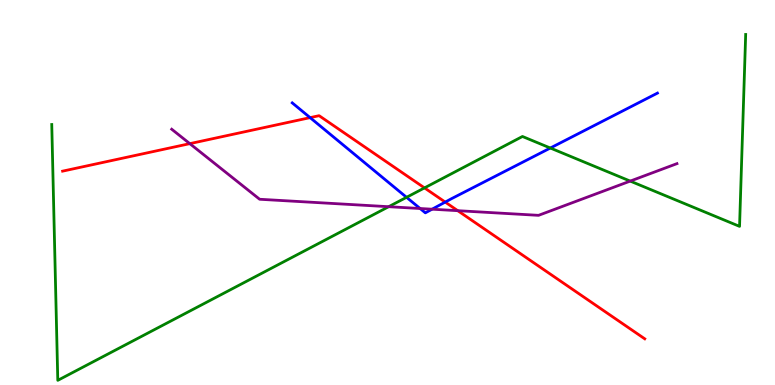[{'lines': ['blue', 'red'], 'intersections': [{'x': 4.0, 'y': 6.94}, {'x': 5.74, 'y': 4.75}]}, {'lines': ['green', 'red'], 'intersections': [{'x': 5.48, 'y': 5.12}]}, {'lines': ['purple', 'red'], 'intersections': [{'x': 2.45, 'y': 6.27}, {'x': 5.91, 'y': 4.53}]}, {'lines': ['blue', 'green'], 'intersections': [{'x': 5.25, 'y': 4.87}, {'x': 7.1, 'y': 6.16}]}, {'lines': ['blue', 'purple'], 'intersections': [{'x': 5.42, 'y': 4.58}, {'x': 5.58, 'y': 4.57}]}, {'lines': ['green', 'purple'], 'intersections': [{'x': 5.02, 'y': 4.63}, {'x': 8.13, 'y': 5.3}]}]